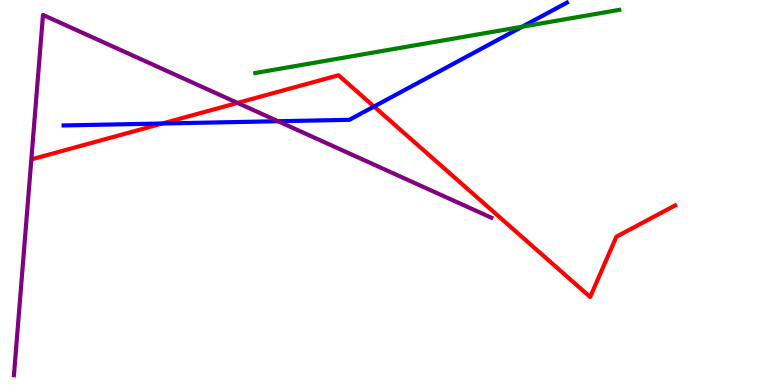[{'lines': ['blue', 'red'], 'intersections': [{'x': 2.1, 'y': 6.79}, {'x': 4.83, 'y': 7.23}]}, {'lines': ['green', 'red'], 'intersections': []}, {'lines': ['purple', 'red'], 'intersections': [{'x': 3.07, 'y': 7.33}]}, {'lines': ['blue', 'green'], 'intersections': [{'x': 6.74, 'y': 9.31}]}, {'lines': ['blue', 'purple'], 'intersections': [{'x': 3.59, 'y': 6.85}]}, {'lines': ['green', 'purple'], 'intersections': []}]